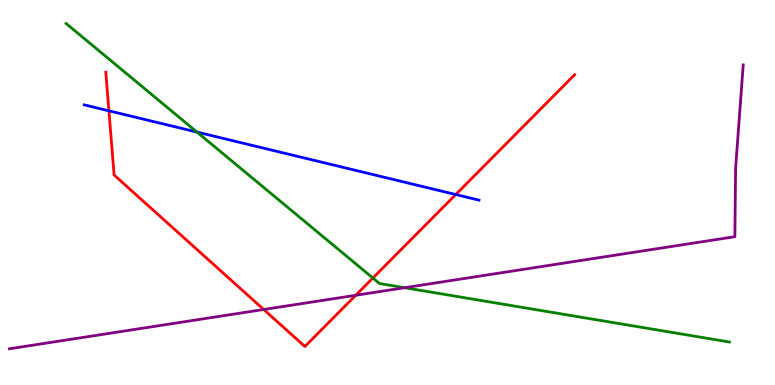[{'lines': ['blue', 'red'], 'intersections': [{'x': 1.41, 'y': 7.12}, {'x': 5.88, 'y': 4.95}]}, {'lines': ['green', 'red'], 'intersections': [{'x': 4.81, 'y': 2.78}]}, {'lines': ['purple', 'red'], 'intersections': [{'x': 3.4, 'y': 1.96}, {'x': 4.59, 'y': 2.33}]}, {'lines': ['blue', 'green'], 'intersections': [{'x': 2.54, 'y': 6.57}]}, {'lines': ['blue', 'purple'], 'intersections': []}, {'lines': ['green', 'purple'], 'intersections': [{'x': 5.22, 'y': 2.53}]}]